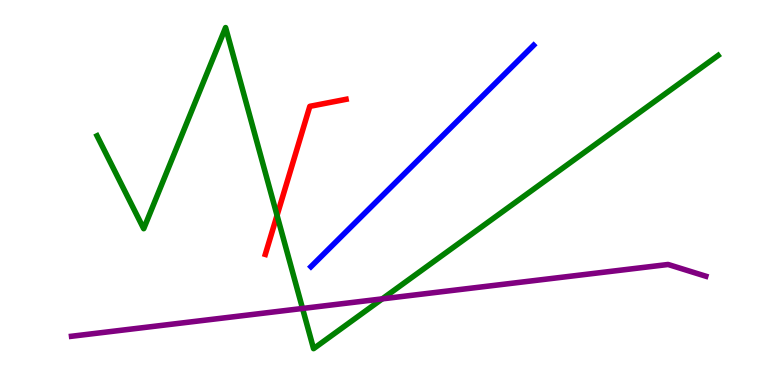[{'lines': ['blue', 'red'], 'intersections': []}, {'lines': ['green', 'red'], 'intersections': [{'x': 3.57, 'y': 4.41}]}, {'lines': ['purple', 'red'], 'intersections': []}, {'lines': ['blue', 'green'], 'intersections': []}, {'lines': ['blue', 'purple'], 'intersections': []}, {'lines': ['green', 'purple'], 'intersections': [{'x': 3.9, 'y': 1.99}, {'x': 4.93, 'y': 2.24}]}]